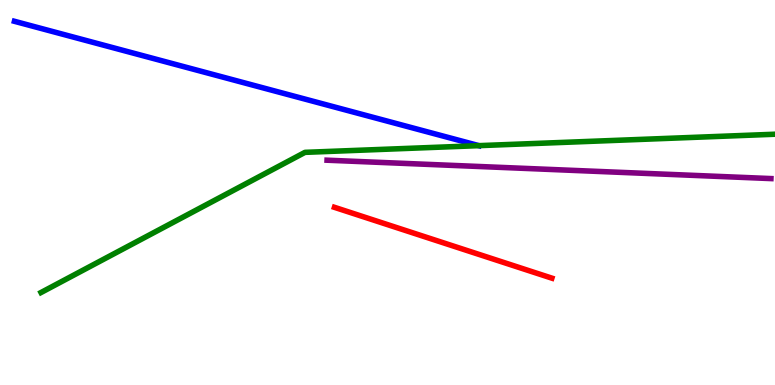[{'lines': ['blue', 'red'], 'intersections': []}, {'lines': ['green', 'red'], 'intersections': []}, {'lines': ['purple', 'red'], 'intersections': []}, {'lines': ['blue', 'green'], 'intersections': [{'x': 6.18, 'y': 6.22}]}, {'lines': ['blue', 'purple'], 'intersections': []}, {'lines': ['green', 'purple'], 'intersections': []}]